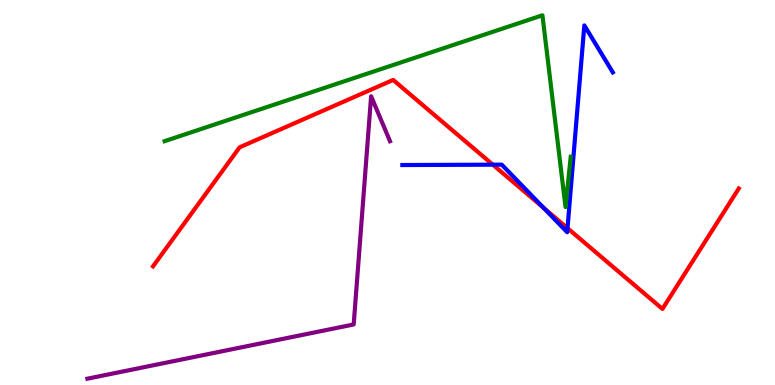[{'lines': ['blue', 'red'], 'intersections': [{'x': 6.36, 'y': 5.72}, {'x': 7.01, 'y': 4.6}, {'x': 7.32, 'y': 4.07}]}, {'lines': ['green', 'red'], 'intersections': []}, {'lines': ['purple', 'red'], 'intersections': []}, {'lines': ['blue', 'green'], 'intersections': []}, {'lines': ['blue', 'purple'], 'intersections': []}, {'lines': ['green', 'purple'], 'intersections': []}]